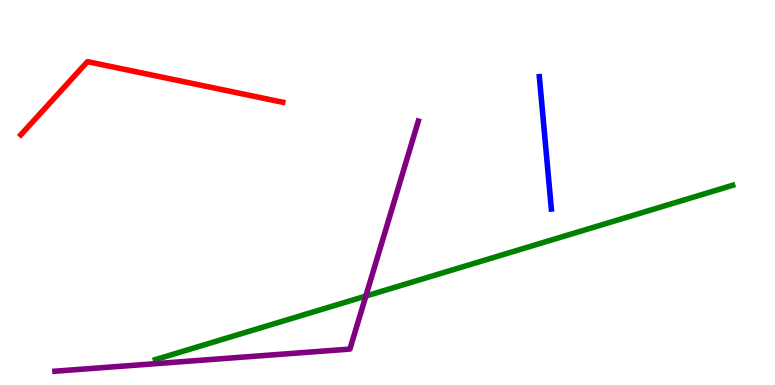[{'lines': ['blue', 'red'], 'intersections': []}, {'lines': ['green', 'red'], 'intersections': []}, {'lines': ['purple', 'red'], 'intersections': []}, {'lines': ['blue', 'green'], 'intersections': []}, {'lines': ['blue', 'purple'], 'intersections': []}, {'lines': ['green', 'purple'], 'intersections': [{'x': 4.72, 'y': 2.31}]}]